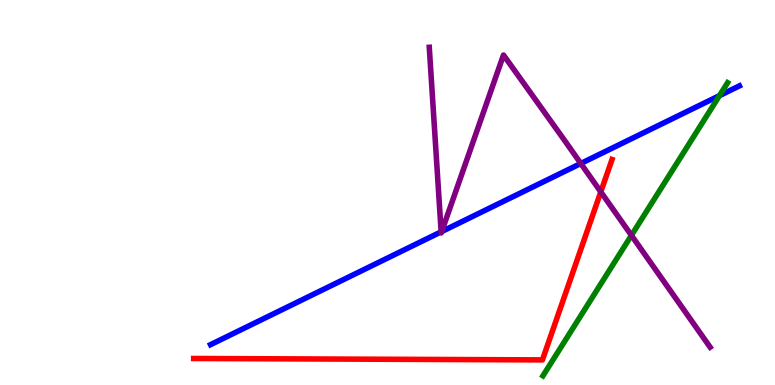[{'lines': ['blue', 'red'], 'intersections': []}, {'lines': ['green', 'red'], 'intersections': []}, {'lines': ['purple', 'red'], 'intersections': [{'x': 7.75, 'y': 5.02}]}, {'lines': ['blue', 'green'], 'intersections': [{'x': 9.28, 'y': 7.52}]}, {'lines': ['blue', 'purple'], 'intersections': [{'x': 5.69, 'y': 3.98}, {'x': 5.7, 'y': 3.99}, {'x': 7.49, 'y': 5.75}]}, {'lines': ['green', 'purple'], 'intersections': [{'x': 8.15, 'y': 3.89}]}]